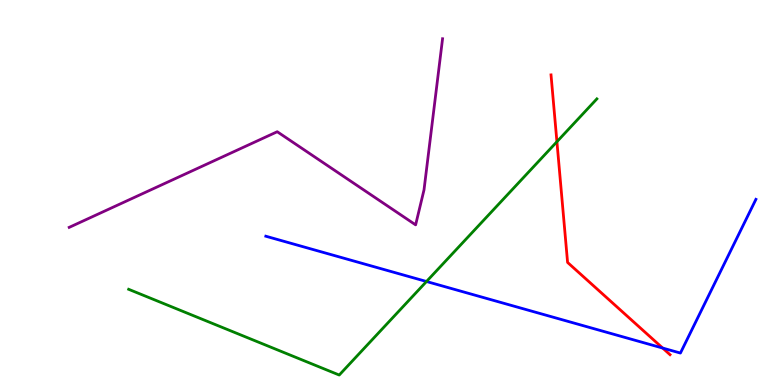[{'lines': ['blue', 'red'], 'intersections': [{'x': 8.55, 'y': 0.96}]}, {'lines': ['green', 'red'], 'intersections': [{'x': 7.19, 'y': 6.32}]}, {'lines': ['purple', 'red'], 'intersections': []}, {'lines': ['blue', 'green'], 'intersections': [{'x': 5.5, 'y': 2.69}]}, {'lines': ['blue', 'purple'], 'intersections': []}, {'lines': ['green', 'purple'], 'intersections': []}]